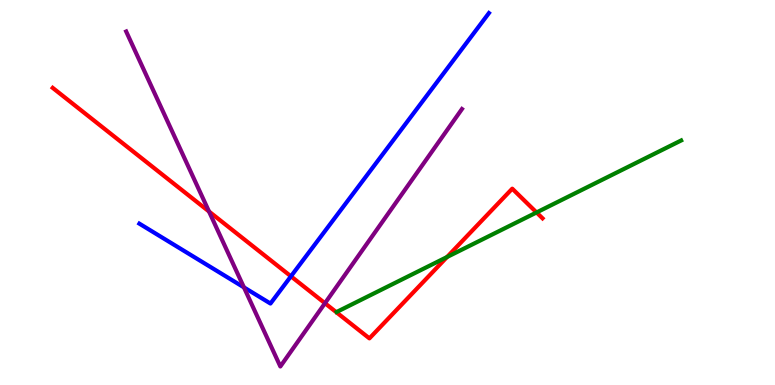[{'lines': ['blue', 'red'], 'intersections': [{'x': 3.75, 'y': 2.82}]}, {'lines': ['green', 'red'], 'intersections': [{'x': 5.77, 'y': 3.32}, {'x': 6.92, 'y': 4.48}]}, {'lines': ['purple', 'red'], 'intersections': [{'x': 2.7, 'y': 4.51}, {'x': 4.19, 'y': 2.12}]}, {'lines': ['blue', 'green'], 'intersections': []}, {'lines': ['blue', 'purple'], 'intersections': [{'x': 3.15, 'y': 2.54}]}, {'lines': ['green', 'purple'], 'intersections': []}]